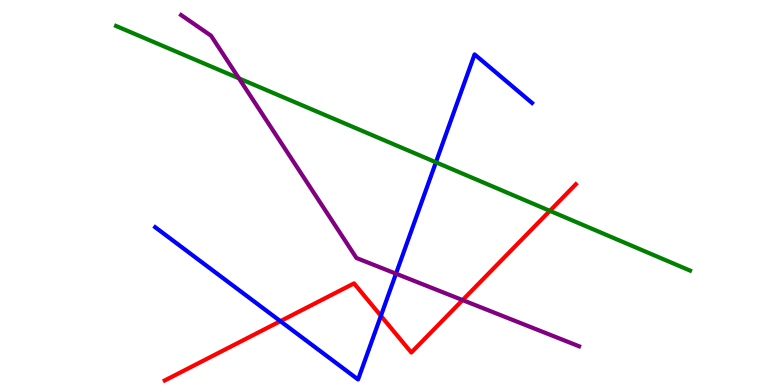[{'lines': ['blue', 'red'], 'intersections': [{'x': 3.62, 'y': 1.66}, {'x': 4.91, 'y': 1.8}]}, {'lines': ['green', 'red'], 'intersections': [{'x': 7.09, 'y': 4.52}]}, {'lines': ['purple', 'red'], 'intersections': [{'x': 5.97, 'y': 2.21}]}, {'lines': ['blue', 'green'], 'intersections': [{'x': 5.62, 'y': 5.79}]}, {'lines': ['blue', 'purple'], 'intersections': [{'x': 5.11, 'y': 2.89}]}, {'lines': ['green', 'purple'], 'intersections': [{'x': 3.08, 'y': 7.97}]}]